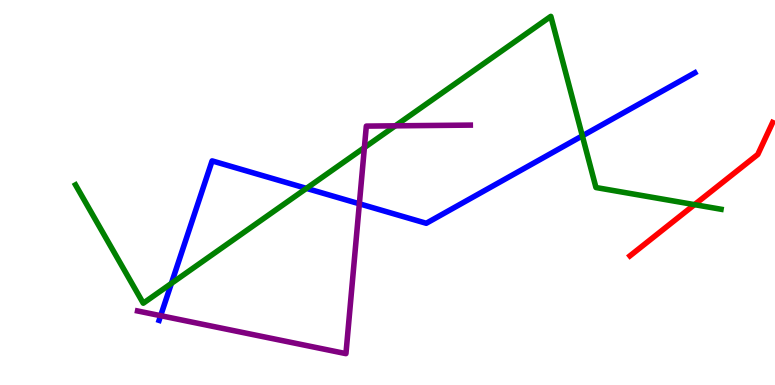[{'lines': ['blue', 'red'], 'intersections': []}, {'lines': ['green', 'red'], 'intersections': [{'x': 8.96, 'y': 4.68}]}, {'lines': ['purple', 'red'], 'intersections': []}, {'lines': ['blue', 'green'], 'intersections': [{'x': 2.21, 'y': 2.64}, {'x': 3.95, 'y': 5.11}, {'x': 7.51, 'y': 6.47}]}, {'lines': ['blue', 'purple'], 'intersections': [{'x': 2.07, 'y': 1.8}, {'x': 4.64, 'y': 4.71}]}, {'lines': ['green', 'purple'], 'intersections': [{'x': 4.7, 'y': 6.17}, {'x': 5.1, 'y': 6.73}]}]